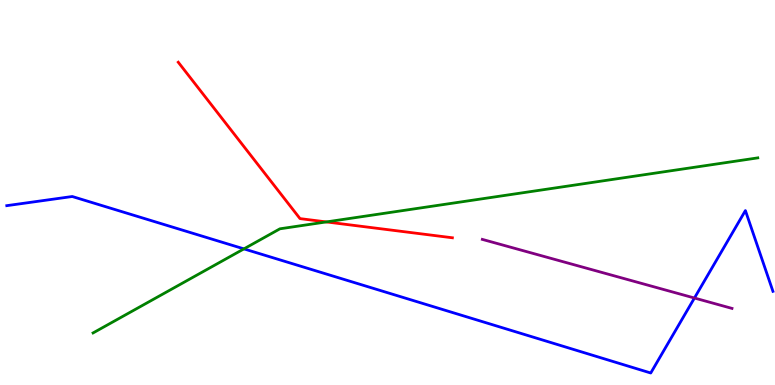[{'lines': ['blue', 'red'], 'intersections': []}, {'lines': ['green', 'red'], 'intersections': [{'x': 4.21, 'y': 4.24}]}, {'lines': ['purple', 'red'], 'intersections': []}, {'lines': ['blue', 'green'], 'intersections': [{'x': 3.15, 'y': 3.54}]}, {'lines': ['blue', 'purple'], 'intersections': [{'x': 8.96, 'y': 2.26}]}, {'lines': ['green', 'purple'], 'intersections': []}]